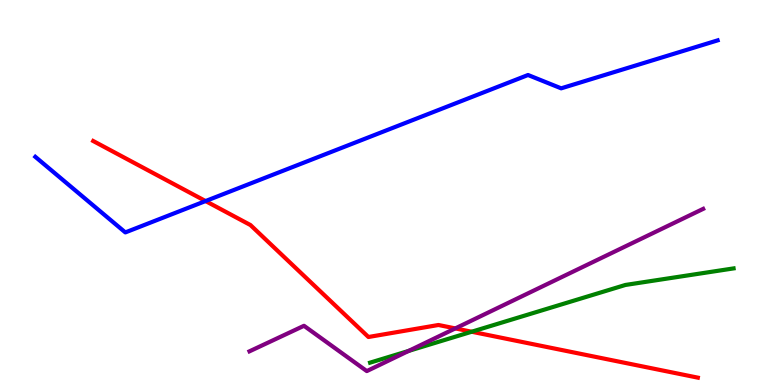[{'lines': ['blue', 'red'], 'intersections': [{'x': 2.65, 'y': 4.78}]}, {'lines': ['green', 'red'], 'intersections': [{'x': 6.09, 'y': 1.38}]}, {'lines': ['purple', 'red'], 'intersections': [{'x': 5.87, 'y': 1.47}]}, {'lines': ['blue', 'green'], 'intersections': []}, {'lines': ['blue', 'purple'], 'intersections': []}, {'lines': ['green', 'purple'], 'intersections': [{'x': 5.27, 'y': 0.885}]}]